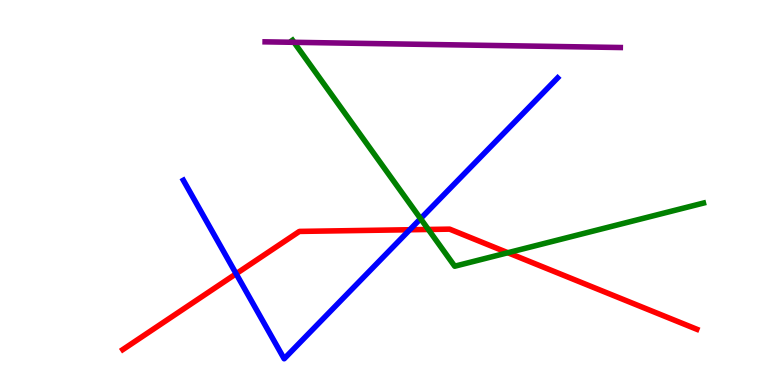[{'lines': ['blue', 'red'], 'intersections': [{'x': 3.05, 'y': 2.89}, {'x': 5.29, 'y': 4.03}]}, {'lines': ['green', 'red'], 'intersections': [{'x': 5.53, 'y': 4.04}, {'x': 6.55, 'y': 3.44}]}, {'lines': ['purple', 'red'], 'intersections': []}, {'lines': ['blue', 'green'], 'intersections': [{'x': 5.43, 'y': 4.32}]}, {'lines': ['blue', 'purple'], 'intersections': []}, {'lines': ['green', 'purple'], 'intersections': [{'x': 3.79, 'y': 8.9}]}]